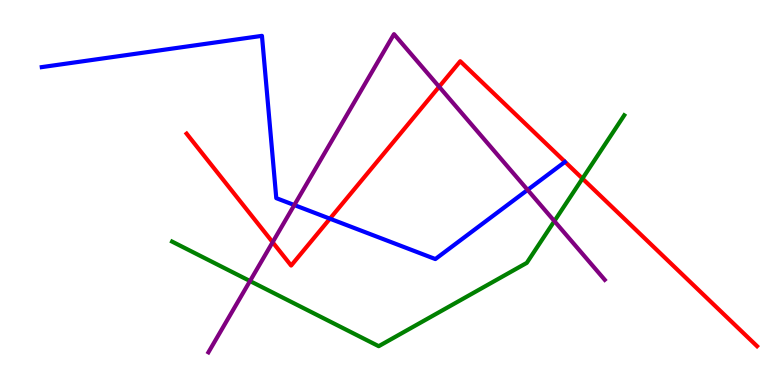[{'lines': ['blue', 'red'], 'intersections': [{'x': 4.26, 'y': 4.32}]}, {'lines': ['green', 'red'], 'intersections': [{'x': 7.52, 'y': 5.36}]}, {'lines': ['purple', 'red'], 'intersections': [{'x': 3.52, 'y': 3.71}, {'x': 5.67, 'y': 7.75}]}, {'lines': ['blue', 'green'], 'intersections': []}, {'lines': ['blue', 'purple'], 'intersections': [{'x': 3.8, 'y': 4.67}, {'x': 6.81, 'y': 5.07}]}, {'lines': ['green', 'purple'], 'intersections': [{'x': 3.23, 'y': 2.7}, {'x': 7.15, 'y': 4.26}]}]